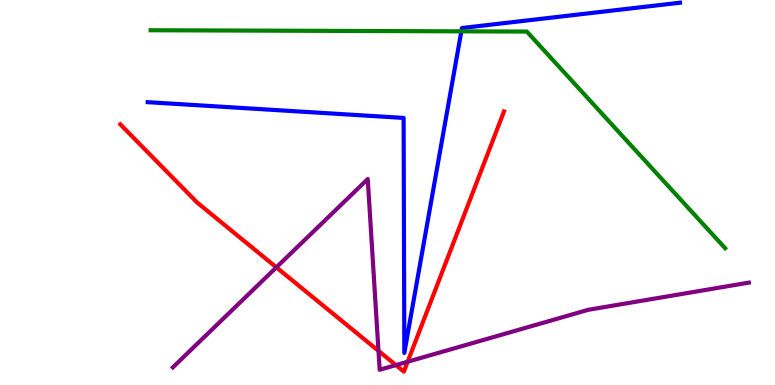[{'lines': ['blue', 'red'], 'intersections': []}, {'lines': ['green', 'red'], 'intersections': []}, {'lines': ['purple', 'red'], 'intersections': [{'x': 3.57, 'y': 3.06}, {'x': 4.88, 'y': 0.887}, {'x': 5.11, 'y': 0.517}, {'x': 5.26, 'y': 0.605}]}, {'lines': ['blue', 'green'], 'intersections': [{'x': 5.95, 'y': 9.19}]}, {'lines': ['blue', 'purple'], 'intersections': []}, {'lines': ['green', 'purple'], 'intersections': []}]